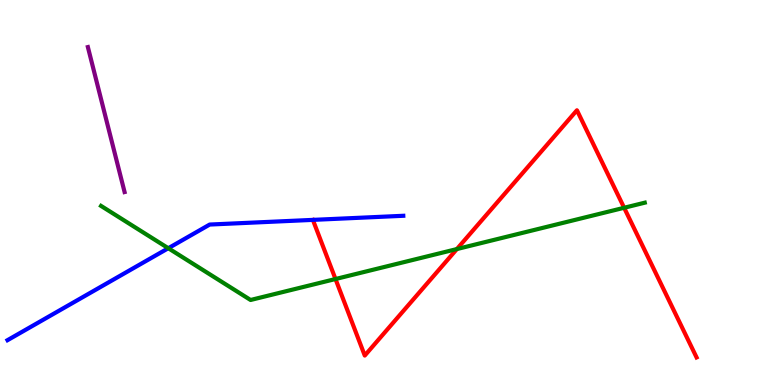[{'lines': ['blue', 'red'], 'intersections': []}, {'lines': ['green', 'red'], 'intersections': [{'x': 4.33, 'y': 2.75}, {'x': 5.9, 'y': 3.53}, {'x': 8.05, 'y': 4.6}]}, {'lines': ['purple', 'red'], 'intersections': []}, {'lines': ['blue', 'green'], 'intersections': [{'x': 2.17, 'y': 3.55}]}, {'lines': ['blue', 'purple'], 'intersections': []}, {'lines': ['green', 'purple'], 'intersections': []}]